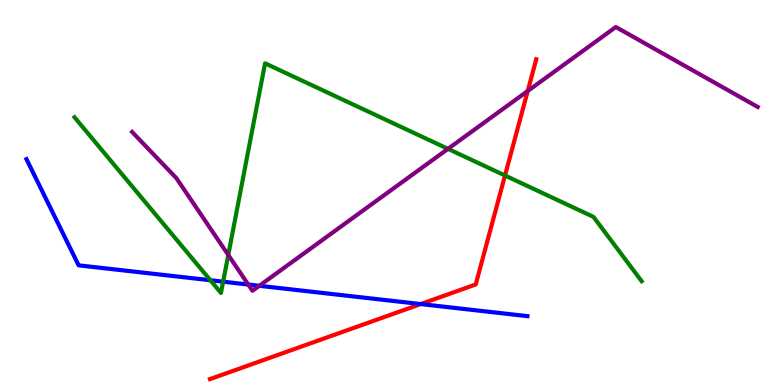[{'lines': ['blue', 'red'], 'intersections': [{'x': 5.43, 'y': 2.1}]}, {'lines': ['green', 'red'], 'intersections': [{'x': 6.52, 'y': 5.44}]}, {'lines': ['purple', 'red'], 'intersections': [{'x': 6.81, 'y': 7.64}]}, {'lines': ['blue', 'green'], 'intersections': [{'x': 2.71, 'y': 2.72}, {'x': 2.88, 'y': 2.68}]}, {'lines': ['blue', 'purple'], 'intersections': [{'x': 3.2, 'y': 2.61}, {'x': 3.35, 'y': 2.58}]}, {'lines': ['green', 'purple'], 'intersections': [{'x': 2.95, 'y': 3.38}, {'x': 5.78, 'y': 6.13}]}]